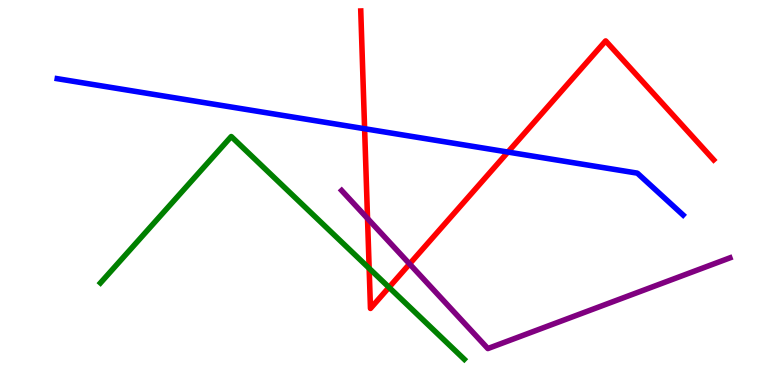[{'lines': ['blue', 'red'], 'intersections': [{'x': 4.7, 'y': 6.66}, {'x': 6.55, 'y': 6.05}]}, {'lines': ['green', 'red'], 'intersections': [{'x': 4.76, 'y': 3.03}, {'x': 5.02, 'y': 2.54}]}, {'lines': ['purple', 'red'], 'intersections': [{'x': 4.74, 'y': 4.33}, {'x': 5.29, 'y': 3.14}]}, {'lines': ['blue', 'green'], 'intersections': []}, {'lines': ['blue', 'purple'], 'intersections': []}, {'lines': ['green', 'purple'], 'intersections': []}]